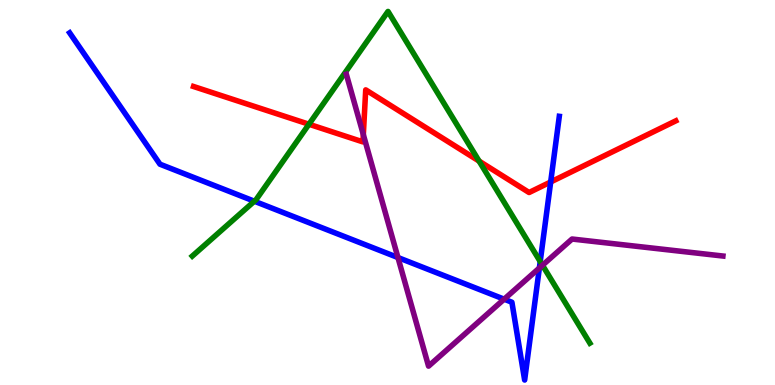[{'lines': ['blue', 'red'], 'intersections': [{'x': 7.11, 'y': 5.27}]}, {'lines': ['green', 'red'], 'intersections': [{'x': 3.99, 'y': 6.77}, {'x': 6.18, 'y': 5.82}]}, {'lines': ['purple', 'red'], 'intersections': [{'x': 4.69, 'y': 6.5}]}, {'lines': ['blue', 'green'], 'intersections': [{'x': 3.28, 'y': 4.77}, {'x': 6.97, 'y': 3.21}]}, {'lines': ['blue', 'purple'], 'intersections': [{'x': 5.13, 'y': 3.31}, {'x': 6.51, 'y': 2.23}, {'x': 6.96, 'y': 3.04}]}, {'lines': ['green', 'purple'], 'intersections': [{'x': 7.0, 'y': 3.11}]}]